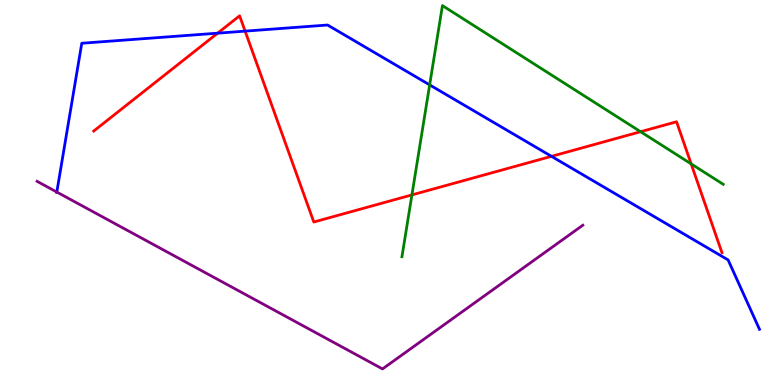[{'lines': ['blue', 'red'], 'intersections': [{'x': 2.81, 'y': 9.14}, {'x': 3.16, 'y': 9.19}, {'x': 7.12, 'y': 5.94}]}, {'lines': ['green', 'red'], 'intersections': [{'x': 5.31, 'y': 4.94}, {'x': 8.27, 'y': 6.58}, {'x': 8.92, 'y': 5.74}]}, {'lines': ['purple', 'red'], 'intersections': []}, {'lines': ['blue', 'green'], 'intersections': [{'x': 5.54, 'y': 7.8}]}, {'lines': ['blue', 'purple'], 'intersections': [{'x': 0.733, 'y': 5.01}]}, {'lines': ['green', 'purple'], 'intersections': []}]